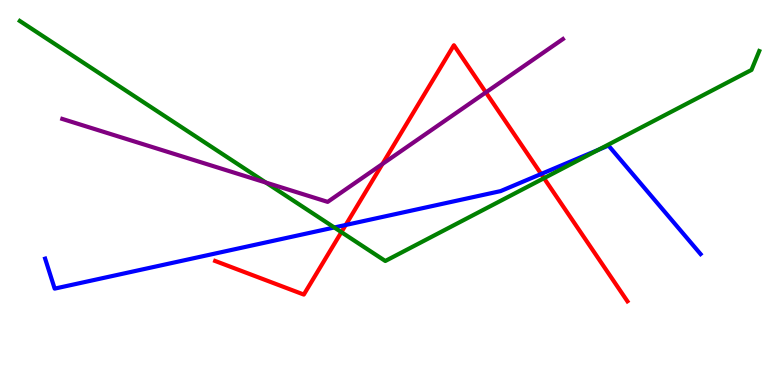[{'lines': ['blue', 'red'], 'intersections': [{'x': 4.46, 'y': 4.16}, {'x': 6.98, 'y': 5.48}]}, {'lines': ['green', 'red'], 'intersections': [{'x': 4.41, 'y': 3.97}, {'x': 7.02, 'y': 5.37}]}, {'lines': ['purple', 'red'], 'intersections': [{'x': 4.93, 'y': 5.74}, {'x': 6.27, 'y': 7.6}]}, {'lines': ['blue', 'green'], 'intersections': [{'x': 4.31, 'y': 4.09}, {'x': 7.72, 'y': 6.11}]}, {'lines': ['blue', 'purple'], 'intersections': []}, {'lines': ['green', 'purple'], 'intersections': [{'x': 3.43, 'y': 5.26}]}]